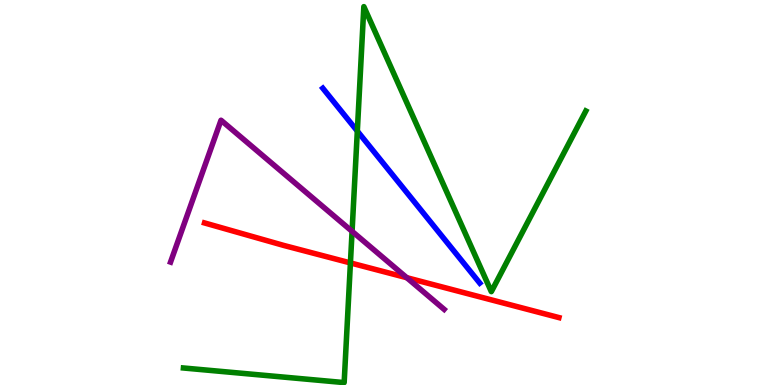[{'lines': ['blue', 'red'], 'intersections': []}, {'lines': ['green', 'red'], 'intersections': [{'x': 4.52, 'y': 3.17}]}, {'lines': ['purple', 'red'], 'intersections': [{'x': 5.25, 'y': 2.79}]}, {'lines': ['blue', 'green'], 'intersections': [{'x': 4.61, 'y': 6.6}]}, {'lines': ['blue', 'purple'], 'intersections': []}, {'lines': ['green', 'purple'], 'intersections': [{'x': 4.54, 'y': 3.99}]}]